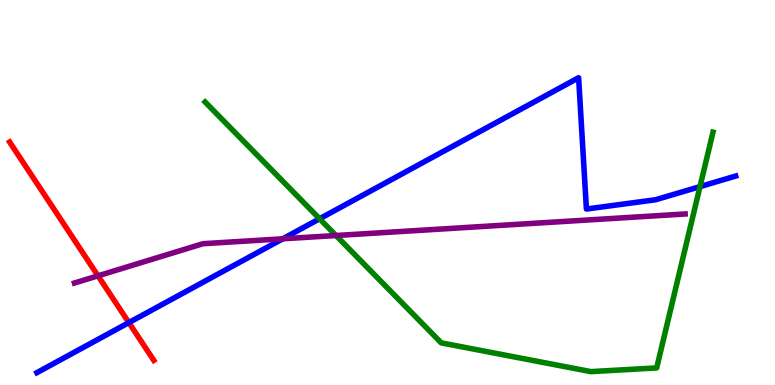[{'lines': ['blue', 'red'], 'intersections': [{'x': 1.66, 'y': 1.62}]}, {'lines': ['green', 'red'], 'intersections': []}, {'lines': ['purple', 'red'], 'intersections': [{'x': 1.26, 'y': 2.84}]}, {'lines': ['blue', 'green'], 'intersections': [{'x': 4.12, 'y': 4.32}, {'x': 9.03, 'y': 5.15}]}, {'lines': ['blue', 'purple'], 'intersections': [{'x': 3.65, 'y': 3.8}]}, {'lines': ['green', 'purple'], 'intersections': [{'x': 4.34, 'y': 3.88}]}]